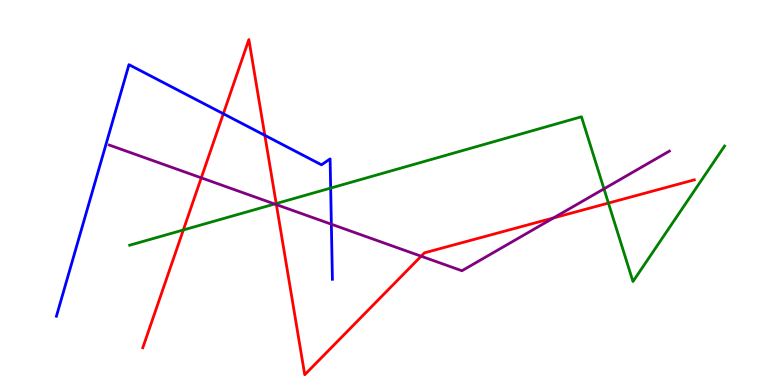[{'lines': ['blue', 'red'], 'intersections': [{'x': 2.88, 'y': 7.05}, {'x': 3.42, 'y': 6.48}]}, {'lines': ['green', 'red'], 'intersections': [{'x': 2.37, 'y': 4.03}, {'x': 3.56, 'y': 4.71}, {'x': 7.85, 'y': 4.73}]}, {'lines': ['purple', 'red'], 'intersections': [{'x': 2.6, 'y': 5.38}, {'x': 3.57, 'y': 4.69}, {'x': 5.43, 'y': 3.35}, {'x': 7.14, 'y': 4.34}]}, {'lines': ['blue', 'green'], 'intersections': [{'x': 4.27, 'y': 5.11}]}, {'lines': ['blue', 'purple'], 'intersections': [{'x': 4.28, 'y': 4.18}]}, {'lines': ['green', 'purple'], 'intersections': [{'x': 3.54, 'y': 4.7}, {'x': 7.79, 'y': 5.1}]}]